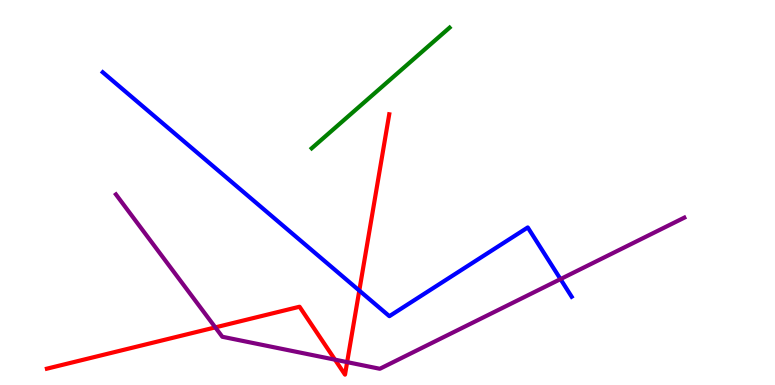[{'lines': ['blue', 'red'], 'intersections': [{'x': 4.64, 'y': 2.45}]}, {'lines': ['green', 'red'], 'intersections': []}, {'lines': ['purple', 'red'], 'intersections': [{'x': 2.78, 'y': 1.5}, {'x': 4.32, 'y': 0.658}, {'x': 4.48, 'y': 0.594}]}, {'lines': ['blue', 'green'], 'intersections': []}, {'lines': ['blue', 'purple'], 'intersections': [{'x': 7.23, 'y': 2.75}]}, {'lines': ['green', 'purple'], 'intersections': []}]